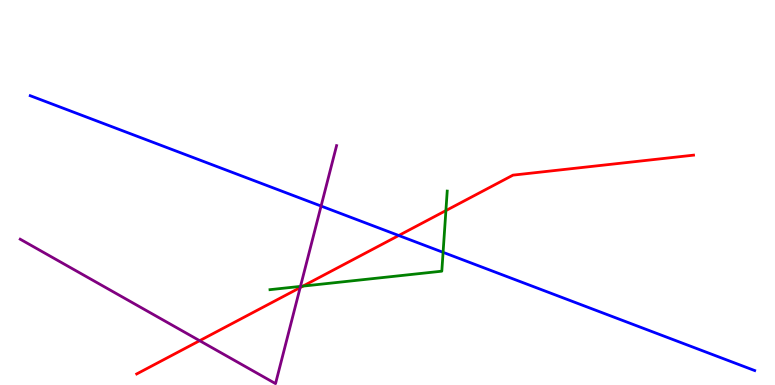[{'lines': ['blue', 'red'], 'intersections': [{'x': 5.14, 'y': 3.88}]}, {'lines': ['green', 'red'], 'intersections': [{'x': 3.91, 'y': 2.57}, {'x': 5.75, 'y': 4.53}]}, {'lines': ['purple', 'red'], 'intersections': [{'x': 2.58, 'y': 1.15}, {'x': 3.87, 'y': 2.53}]}, {'lines': ['blue', 'green'], 'intersections': [{'x': 5.72, 'y': 3.45}]}, {'lines': ['blue', 'purple'], 'intersections': [{'x': 4.14, 'y': 4.65}]}, {'lines': ['green', 'purple'], 'intersections': [{'x': 3.88, 'y': 2.56}]}]